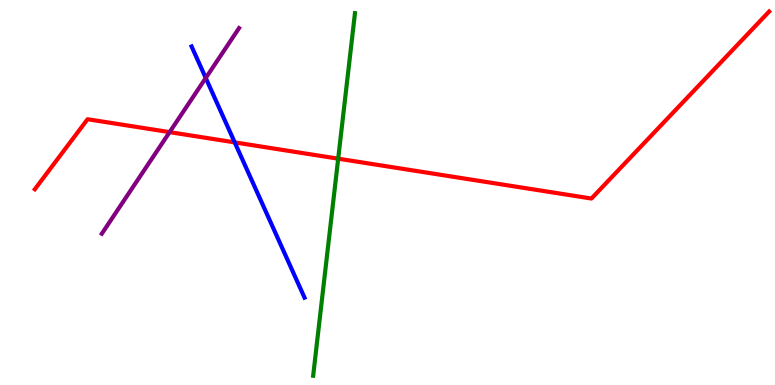[{'lines': ['blue', 'red'], 'intersections': [{'x': 3.03, 'y': 6.3}]}, {'lines': ['green', 'red'], 'intersections': [{'x': 4.36, 'y': 5.88}]}, {'lines': ['purple', 'red'], 'intersections': [{'x': 2.19, 'y': 6.57}]}, {'lines': ['blue', 'green'], 'intersections': []}, {'lines': ['blue', 'purple'], 'intersections': [{'x': 2.65, 'y': 7.97}]}, {'lines': ['green', 'purple'], 'intersections': []}]